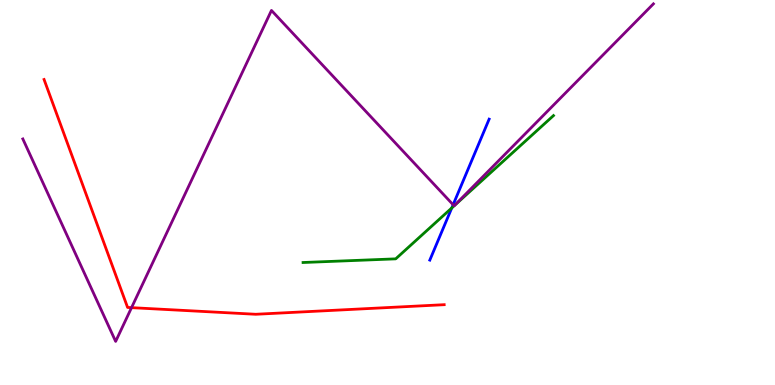[{'lines': ['blue', 'red'], 'intersections': []}, {'lines': ['green', 'red'], 'intersections': []}, {'lines': ['purple', 'red'], 'intersections': [{'x': 1.7, 'y': 2.01}]}, {'lines': ['blue', 'green'], 'intersections': [{'x': 5.83, 'y': 4.6}]}, {'lines': ['blue', 'purple'], 'intersections': [{'x': 5.85, 'y': 4.68}]}, {'lines': ['green', 'purple'], 'intersections': [{'x': 5.86, 'y': 4.65}, {'x': 5.86, 'y': 4.66}]}]